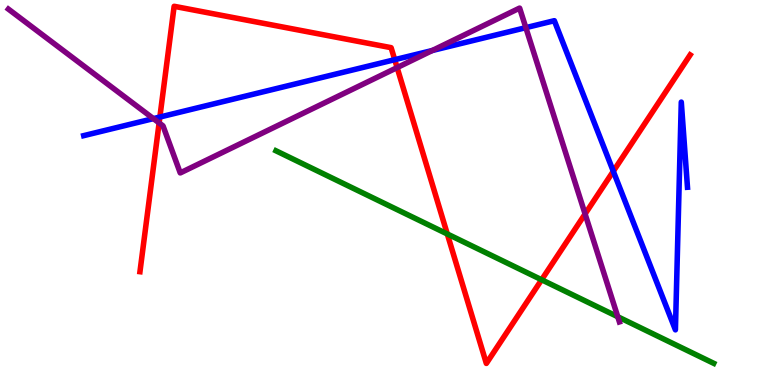[{'lines': ['blue', 'red'], 'intersections': [{'x': 2.06, 'y': 6.96}, {'x': 5.09, 'y': 8.45}, {'x': 7.91, 'y': 5.55}]}, {'lines': ['green', 'red'], 'intersections': [{'x': 5.77, 'y': 3.92}, {'x': 6.99, 'y': 2.73}]}, {'lines': ['purple', 'red'], 'intersections': [{'x': 2.05, 'y': 6.81}, {'x': 5.12, 'y': 8.24}, {'x': 7.55, 'y': 4.44}]}, {'lines': ['blue', 'green'], 'intersections': []}, {'lines': ['blue', 'purple'], 'intersections': [{'x': 1.98, 'y': 6.92}, {'x': 5.58, 'y': 8.69}, {'x': 6.79, 'y': 9.28}]}, {'lines': ['green', 'purple'], 'intersections': [{'x': 7.97, 'y': 1.77}]}]